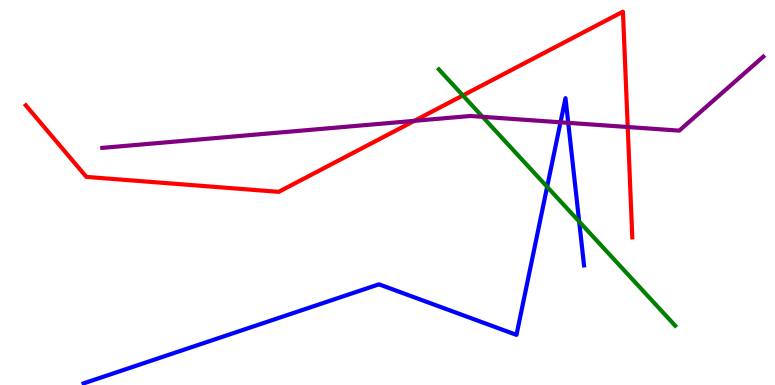[{'lines': ['blue', 'red'], 'intersections': []}, {'lines': ['green', 'red'], 'intersections': [{'x': 5.97, 'y': 7.52}]}, {'lines': ['purple', 'red'], 'intersections': [{'x': 5.35, 'y': 6.86}, {'x': 8.1, 'y': 6.7}]}, {'lines': ['blue', 'green'], 'intersections': [{'x': 7.06, 'y': 5.15}, {'x': 7.47, 'y': 4.24}]}, {'lines': ['blue', 'purple'], 'intersections': [{'x': 7.23, 'y': 6.82}, {'x': 7.33, 'y': 6.81}]}, {'lines': ['green', 'purple'], 'intersections': [{'x': 6.23, 'y': 6.97}]}]